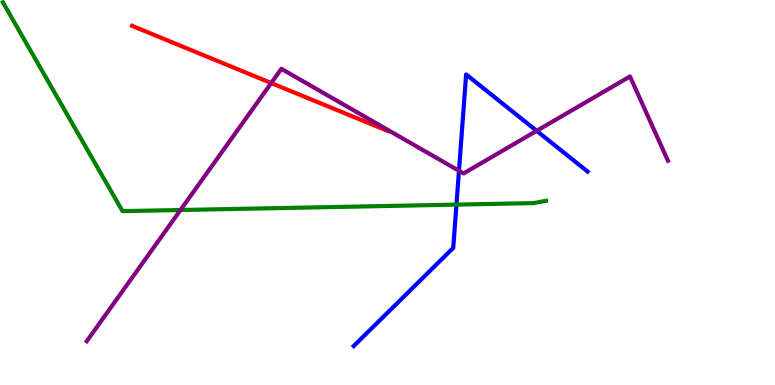[{'lines': ['blue', 'red'], 'intersections': []}, {'lines': ['green', 'red'], 'intersections': []}, {'lines': ['purple', 'red'], 'intersections': [{'x': 3.5, 'y': 7.84}]}, {'lines': ['blue', 'green'], 'intersections': [{'x': 5.89, 'y': 4.69}]}, {'lines': ['blue', 'purple'], 'intersections': [{'x': 5.92, 'y': 5.56}, {'x': 6.92, 'y': 6.6}]}, {'lines': ['green', 'purple'], 'intersections': [{'x': 2.33, 'y': 4.55}]}]